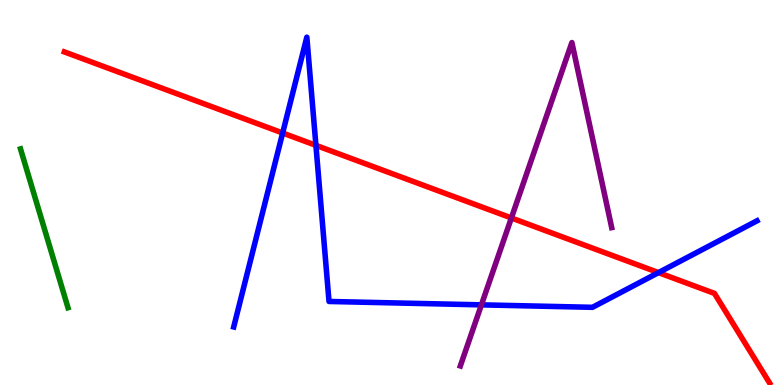[{'lines': ['blue', 'red'], 'intersections': [{'x': 3.65, 'y': 6.55}, {'x': 4.08, 'y': 6.22}, {'x': 8.5, 'y': 2.92}]}, {'lines': ['green', 'red'], 'intersections': []}, {'lines': ['purple', 'red'], 'intersections': [{'x': 6.6, 'y': 4.34}]}, {'lines': ['blue', 'green'], 'intersections': []}, {'lines': ['blue', 'purple'], 'intersections': [{'x': 6.21, 'y': 2.08}]}, {'lines': ['green', 'purple'], 'intersections': []}]